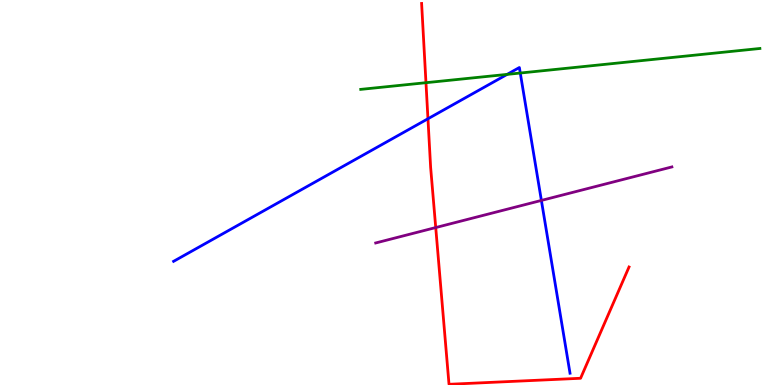[{'lines': ['blue', 'red'], 'intersections': [{'x': 5.52, 'y': 6.92}]}, {'lines': ['green', 'red'], 'intersections': [{'x': 5.5, 'y': 7.85}]}, {'lines': ['purple', 'red'], 'intersections': [{'x': 5.62, 'y': 4.09}]}, {'lines': ['blue', 'green'], 'intersections': [{'x': 6.54, 'y': 8.07}, {'x': 6.71, 'y': 8.1}]}, {'lines': ['blue', 'purple'], 'intersections': [{'x': 6.99, 'y': 4.79}]}, {'lines': ['green', 'purple'], 'intersections': []}]